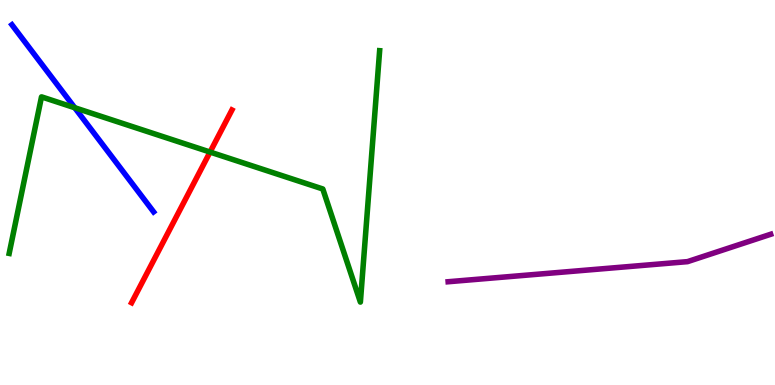[{'lines': ['blue', 'red'], 'intersections': []}, {'lines': ['green', 'red'], 'intersections': [{'x': 2.71, 'y': 6.05}]}, {'lines': ['purple', 'red'], 'intersections': []}, {'lines': ['blue', 'green'], 'intersections': [{'x': 0.964, 'y': 7.2}]}, {'lines': ['blue', 'purple'], 'intersections': []}, {'lines': ['green', 'purple'], 'intersections': []}]